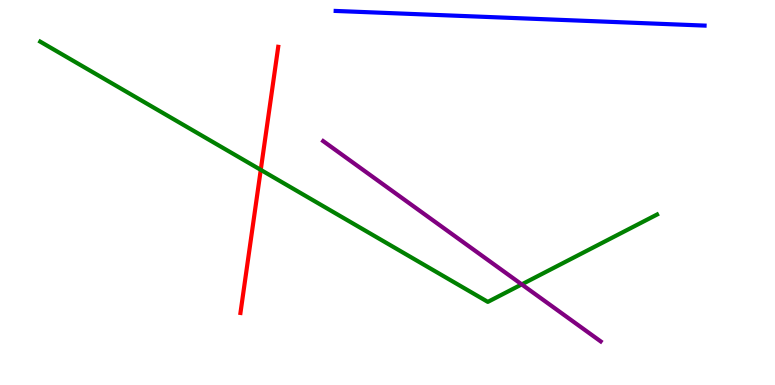[{'lines': ['blue', 'red'], 'intersections': []}, {'lines': ['green', 'red'], 'intersections': [{'x': 3.36, 'y': 5.59}]}, {'lines': ['purple', 'red'], 'intersections': []}, {'lines': ['blue', 'green'], 'intersections': []}, {'lines': ['blue', 'purple'], 'intersections': []}, {'lines': ['green', 'purple'], 'intersections': [{'x': 6.73, 'y': 2.61}]}]